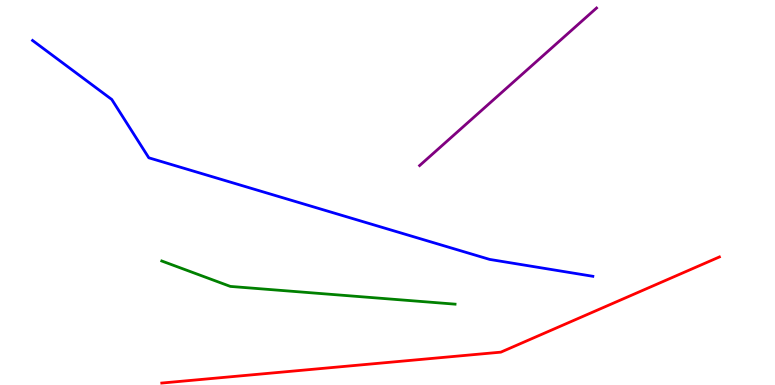[{'lines': ['blue', 'red'], 'intersections': []}, {'lines': ['green', 'red'], 'intersections': []}, {'lines': ['purple', 'red'], 'intersections': []}, {'lines': ['blue', 'green'], 'intersections': []}, {'lines': ['blue', 'purple'], 'intersections': []}, {'lines': ['green', 'purple'], 'intersections': []}]